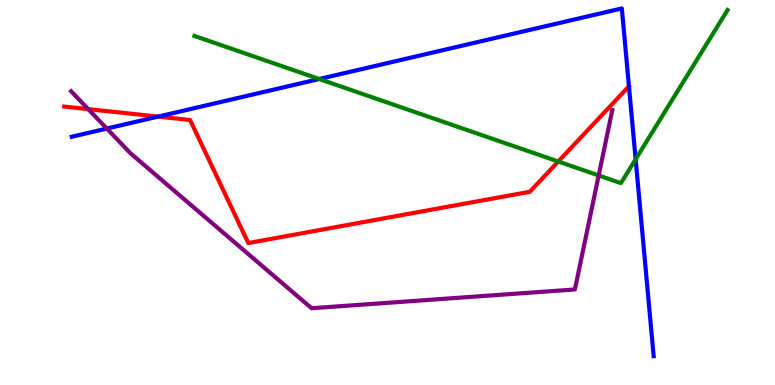[{'lines': ['blue', 'red'], 'intersections': [{'x': 2.04, 'y': 6.97}]}, {'lines': ['green', 'red'], 'intersections': [{'x': 7.2, 'y': 5.81}]}, {'lines': ['purple', 'red'], 'intersections': [{'x': 1.14, 'y': 7.17}]}, {'lines': ['blue', 'green'], 'intersections': [{'x': 4.12, 'y': 7.95}, {'x': 8.2, 'y': 5.86}]}, {'lines': ['blue', 'purple'], 'intersections': [{'x': 1.38, 'y': 6.66}]}, {'lines': ['green', 'purple'], 'intersections': [{'x': 7.72, 'y': 5.44}]}]